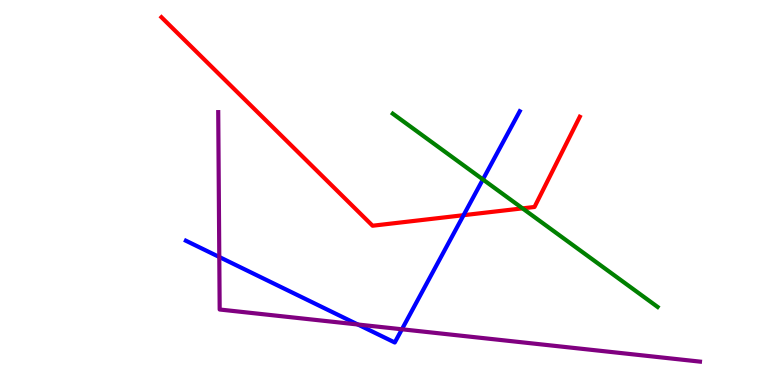[{'lines': ['blue', 'red'], 'intersections': [{'x': 5.98, 'y': 4.41}]}, {'lines': ['green', 'red'], 'intersections': [{'x': 6.74, 'y': 4.59}]}, {'lines': ['purple', 'red'], 'intersections': []}, {'lines': ['blue', 'green'], 'intersections': [{'x': 6.23, 'y': 5.34}]}, {'lines': ['blue', 'purple'], 'intersections': [{'x': 2.83, 'y': 3.32}, {'x': 4.62, 'y': 1.57}, {'x': 5.19, 'y': 1.45}]}, {'lines': ['green', 'purple'], 'intersections': []}]